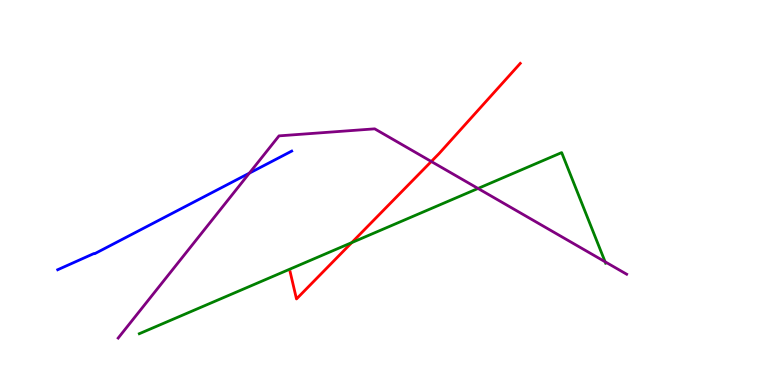[{'lines': ['blue', 'red'], 'intersections': []}, {'lines': ['green', 'red'], 'intersections': [{'x': 4.54, 'y': 3.7}]}, {'lines': ['purple', 'red'], 'intersections': [{'x': 5.57, 'y': 5.81}]}, {'lines': ['blue', 'green'], 'intersections': []}, {'lines': ['blue', 'purple'], 'intersections': [{'x': 3.22, 'y': 5.5}]}, {'lines': ['green', 'purple'], 'intersections': [{'x': 6.17, 'y': 5.1}, {'x': 7.81, 'y': 3.2}]}]